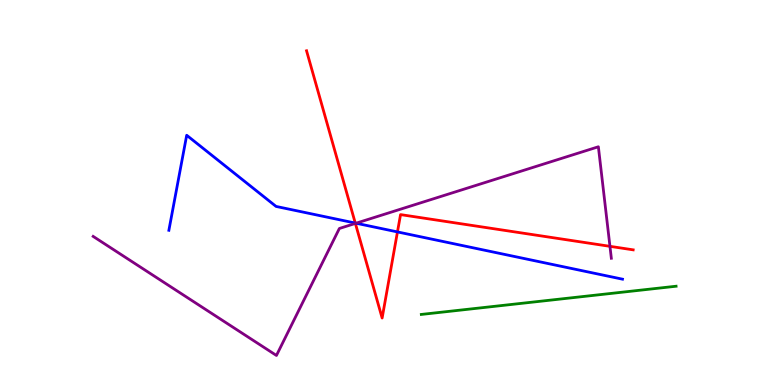[{'lines': ['blue', 'red'], 'intersections': [{'x': 4.58, 'y': 4.21}, {'x': 5.13, 'y': 3.98}]}, {'lines': ['green', 'red'], 'intersections': []}, {'lines': ['purple', 'red'], 'intersections': [{'x': 4.59, 'y': 4.2}, {'x': 7.87, 'y': 3.6}]}, {'lines': ['blue', 'green'], 'intersections': []}, {'lines': ['blue', 'purple'], 'intersections': [{'x': 4.59, 'y': 4.2}]}, {'lines': ['green', 'purple'], 'intersections': []}]